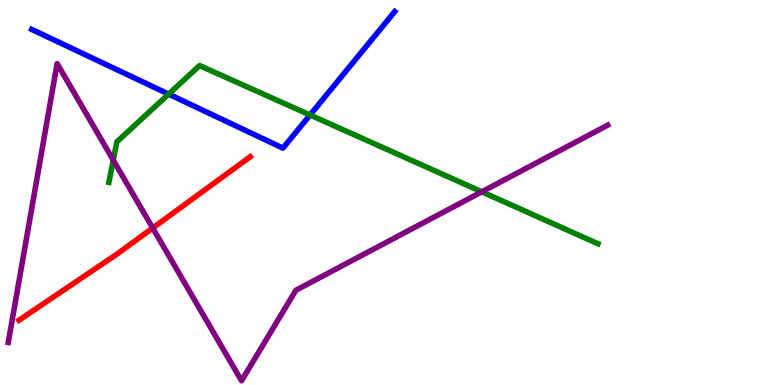[{'lines': ['blue', 'red'], 'intersections': []}, {'lines': ['green', 'red'], 'intersections': []}, {'lines': ['purple', 'red'], 'intersections': [{'x': 1.97, 'y': 4.08}]}, {'lines': ['blue', 'green'], 'intersections': [{'x': 2.18, 'y': 7.56}, {'x': 4.0, 'y': 7.01}]}, {'lines': ['blue', 'purple'], 'intersections': []}, {'lines': ['green', 'purple'], 'intersections': [{'x': 1.46, 'y': 5.84}, {'x': 6.22, 'y': 5.02}]}]